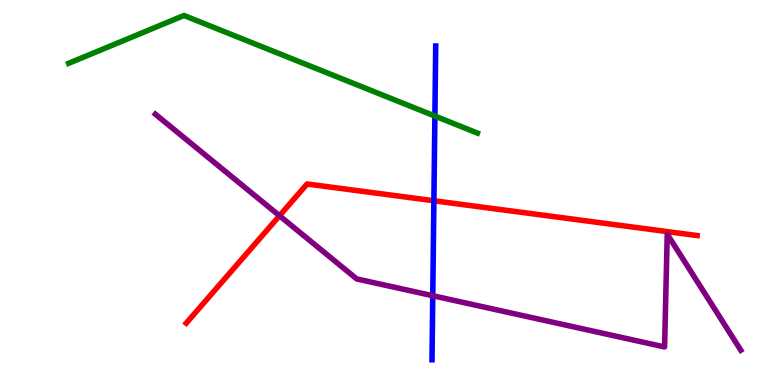[{'lines': ['blue', 'red'], 'intersections': [{'x': 5.6, 'y': 4.79}]}, {'lines': ['green', 'red'], 'intersections': []}, {'lines': ['purple', 'red'], 'intersections': [{'x': 3.61, 'y': 4.4}]}, {'lines': ['blue', 'green'], 'intersections': [{'x': 5.61, 'y': 6.99}]}, {'lines': ['blue', 'purple'], 'intersections': [{'x': 5.58, 'y': 2.32}]}, {'lines': ['green', 'purple'], 'intersections': []}]